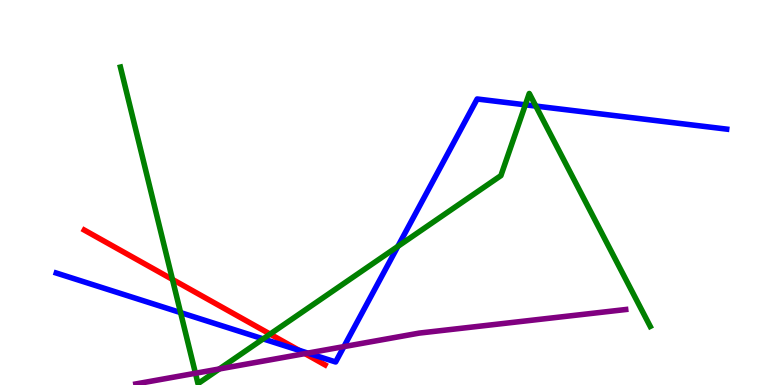[{'lines': ['blue', 'red'], 'intersections': [{'x': 3.86, 'y': 0.901}]}, {'lines': ['green', 'red'], 'intersections': [{'x': 2.23, 'y': 2.74}, {'x': 3.49, 'y': 1.32}]}, {'lines': ['purple', 'red'], 'intersections': [{'x': 3.93, 'y': 0.815}]}, {'lines': ['blue', 'green'], 'intersections': [{'x': 2.33, 'y': 1.88}, {'x': 3.4, 'y': 1.2}, {'x': 5.13, 'y': 3.6}, {'x': 6.78, 'y': 7.28}, {'x': 6.91, 'y': 7.24}]}, {'lines': ['blue', 'purple'], 'intersections': [{'x': 3.97, 'y': 0.829}, {'x': 4.44, 'y': 0.997}]}, {'lines': ['green', 'purple'], 'intersections': [{'x': 2.52, 'y': 0.305}, {'x': 2.83, 'y': 0.417}]}]